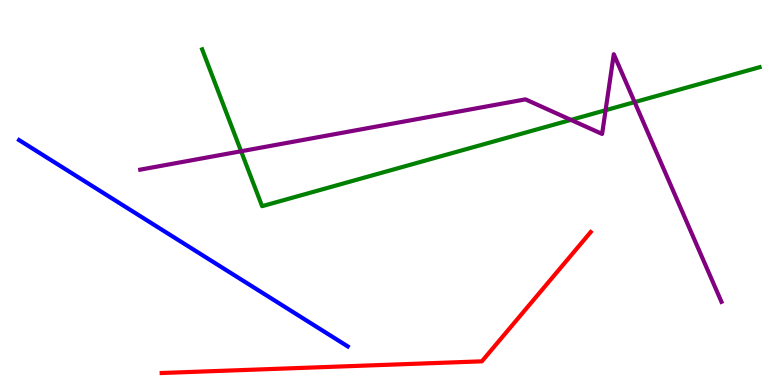[{'lines': ['blue', 'red'], 'intersections': []}, {'lines': ['green', 'red'], 'intersections': []}, {'lines': ['purple', 'red'], 'intersections': []}, {'lines': ['blue', 'green'], 'intersections': []}, {'lines': ['blue', 'purple'], 'intersections': []}, {'lines': ['green', 'purple'], 'intersections': [{'x': 3.11, 'y': 6.07}, {'x': 7.37, 'y': 6.89}, {'x': 7.81, 'y': 7.14}, {'x': 8.19, 'y': 7.35}]}]